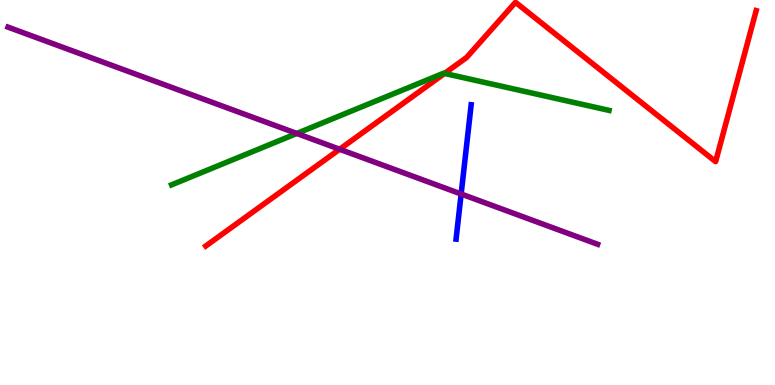[{'lines': ['blue', 'red'], 'intersections': []}, {'lines': ['green', 'red'], 'intersections': [{'x': 5.74, 'y': 8.09}]}, {'lines': ['purple', 'red'], 'intersections': [{'x': 4.38, 'y': 6.12}]}, {'lines': ['blue', 'green'], 'intersections': []}, {'lines': ['blue', 'purple'], 'intersections': [{'x': 5.95, 'y': 4.96}]}, {'lines': ['green', 'purple'], 'intersections': [{'x': 3.83, 'y': 6.53}]}]